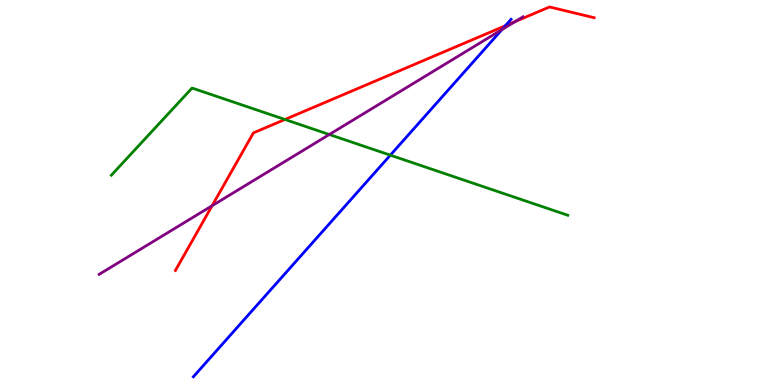[{'lines': ['blue', 'red'], 'intersections': [{'x': 6.52, 'y': 9.33}]}, {'lines': ['green', 'red'], 'intersections': [{'x': 3.68, 'y': 6.9}]}, {'lines': ['purple', 'red'], 'intersections': [{'x': 2.74, 'y': 4.66}, {'x': 6.65, 'y': 9.44}]}, {'lines': ['blue', 'green'], 'intersections': [{'x': 5.04, 'y': 5.97}]}, {'lines': ['blue', 'purple'], 'intersections': [{'x': 6.48, 'y': 9.23}]}, {'lines': ['green', 'purple'], 'intersections': [{'x': 4.25, 'y': 6.51}]}]